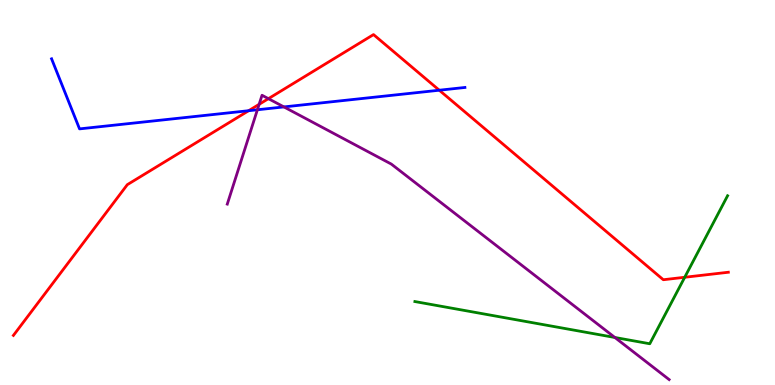[{'lines': ['blue', 'red'], 'intersections': [{'x': 3.21, 'y': 7.12}, {'x': 5.67, 'y': 7.66}]}, {'lines': ['green', 'red'], 'intersections': [{'x': 8.84, 'y': 2.8}]}, {'lines': ['purple', 'red'], 'intersections': [{'x': 3.34, 'y': 7.29}, {'x': 3.46, 'y': 7.44}]}, {'lines': ['blue', 'green'], 'intersections': []}, {'lines': ['blue', 'purple'], 'intersections': [{'x': 3.32, 'y': 7.15}, {'x': 3.66, 'y': 7.22}]}, {'lines': ['green', 'purple'], 'intersections': [{'x': 7.93, 'y': 1.23}]}]